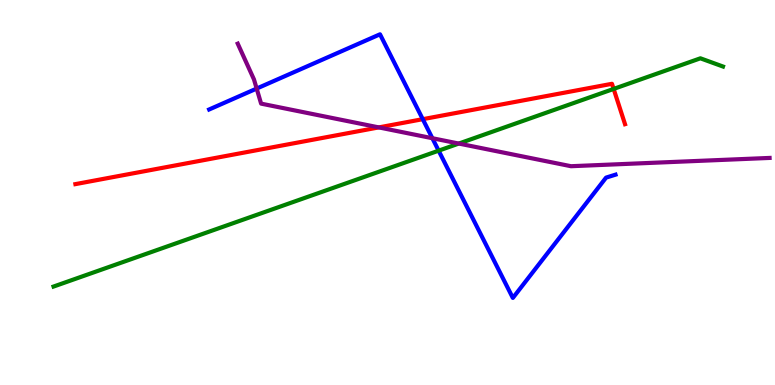[{'lines': ['blue', 'red'], 'intersections': [{'x': 5.46, 'y': 6.9}]}, {'lines': ['green', 'red'], 'intersections': [{'x': 7.92, 'y': 7.69}]}, {'lines': ['purple', 'red'], 'intersections': [{'x': 4.89, 'y': 6.69}]}, {'lines': ['blue', 'green'], 'intersections': [{'x': 5.66, 'y': 6.09}]}, {'lines': ['blue', 'purple'], 'intersections': [{'x': 3.31, 'y': 7.7}, {'x': 5.58, 'y': 6.41}]}, {'lines': ['green', 'purple'], 'intersections': [{'x': 5.92, 'y': 6.27}]}]